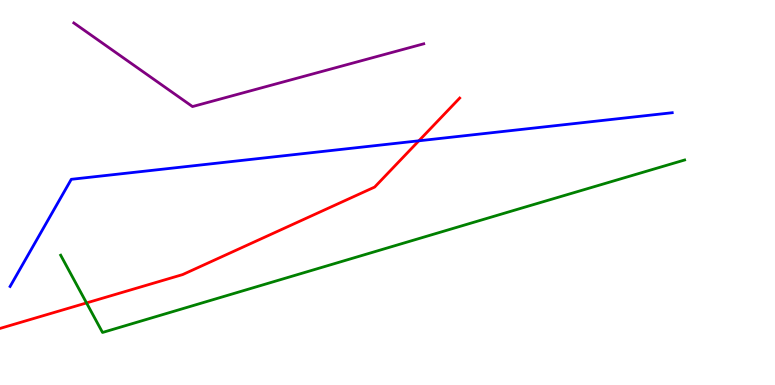[{'lines': ['blue', 'red'], 'intersections': [{'x': 5.4, 'y': 6.34}]}, {'lines': ['green', 'red'], 'intersections': [{'x': 1.12, 'y': 2.13}]}, {'lines': ['purple', 'red'], 'intersections': []}, {'lines': ['blue', 'green'], 'intersections': []}, {'lines': ['blue', 'purple'], 'intersections': []}, {'lines': ['green', 'purple'], 'intersections': []}]